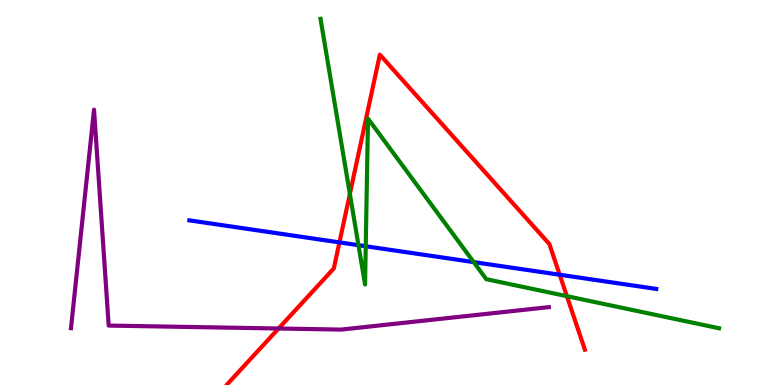[{'lines': ['blue', 'red'], 'intersections': [{'x': 4.38, 'y': 3.7}, {'x': 7.22, 'y': 2.86}]}, {'lines': ['green', 'red'], 'intersections': [{'x': 4.51, 'y': 4.96}, {'x': 7.31, 'y': 2.31}]}, {'lines': ['purple', 'red'], 'intersections': [{'x': 3.59, 'y': 1.47}]}, {'lines': ['blue', 'green'], 'intersections': [{'x': 4.63, 'y': 3.63}, {'x': 4.72, 'y': 3.6}, {'x': 6.11, 'y': 3.19}]}, {'lines': ['blue', 'purple'], 'intersections': []}, {'lines': ['green', 'purple'], 'intersections': []}]